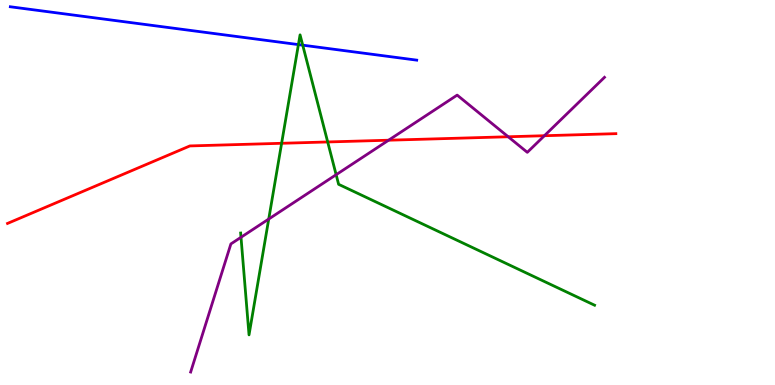[{'lines': ['blue', 'red'], 'intersections': []}, {'lines': ['green', 'red'], 'intersections': [{'x': 3.63, 'y': 6.28}, {'x': 4.23, 'y': 6.31}]}, {'lines': ['purple', 'red'], 'intersections': [{'x': 5.01, 'y': 6.36}, {'x': 6.56, 'y': 6.45}, {'x': 7.02, 'y': 6.47}]}, {'lines': ['blue', 'green'], 'intersections': [{'x': 3.85, 'y': 8.84}, {'x': 3.91, 'y': 8.83}]}, {'lines': ['blue', 'purple'], 'intersections': []}, {'lines': ['green', 'purple'], 'intersections': [{'x': 3.11, 'y': 3.84}, {'x': 3.47, 'y': 4.31}, {'x': 4.34, 'y': 5.46}]}]